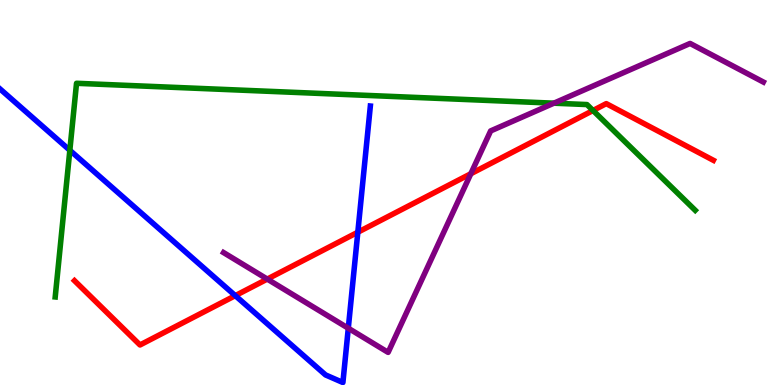[{'lines': ['blue', 'red'], 'intersections': [{'x': 3.04, 'y': 2.32}, {'x': 4.62, 'y': 3.97}]}, {'lines': ['green', 'red'], 'intersections': [{'x': 7.65, 'y': 7.13}]}, {'lines': ['purple', 'red'], 'intersections': [{'x': 3.45, 'y': 2.75}, {'x': 6.08, 'y': 5.49}]}, {'lines': ['blue', 'green'], 'intersections': [{'x': 0.901, 'y': 6.1}]}, {'lines': ['blue', 'purple'], 'intersections': [{'x': 4.49, 'y': 1.47}]}, {'lines': ['green', 'purple'], 'intersections': [{'x': 7.15, 'y': 7.32}]}]